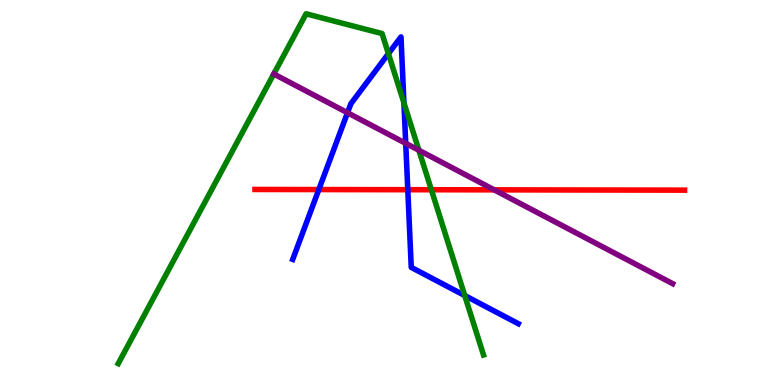[{'lines': ['blue', 'red'], 'intersections': [{'x': 4.11, 'y': 5.08}, {'x': 5.26, 'y': 5.07}]}, {'lines': ['green', 'red'], 'intersections': [{'x': 5.57, 'y': 5.07}]}, {'lines': ['purple', 'red'], 'intersections': [{'x': 6.38, 'y': 5.07}]}, {'lines': ['blue', 'green'], 'intersections': [{'x': 5.01, 'y': 8.61}, {'x': 5.21, 'y': 7.33}, {'x': 6.0, 'y': 2.32}]}, {'lines': ['blue', 'purple'], 'intersections': [{'x': 4.48, 'y': 7.07}, {'x': 5.24, 'y': 6.28}]}, {'lines': ['green', 'purple'], 'intersections': [{'x': 5.4, 'y': 6.1}]}]